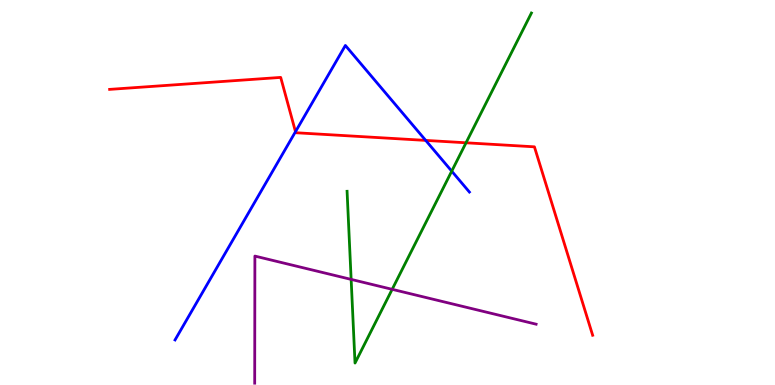[{'lines': ['blue', 'red'], 'intersections': [{'x': 3.81, 'y': 6.58}, {'x': 5.49, 'y': 6.35}]}, {'lines': ['green', 'red'], 'intersections': [{'x': 6.01, 'y': 6.29}]}, {'lines': ['purple', 'red'], 'intersections': []}, {'lines': ['blue', 'green'], 'intersections': [{'x': 5.83, 'y': 5.55}]}, {'lines': ['blue', 'purple'], 'intersections': []}, {'lines': ['green', 'purple'], 'intersections': [{'x': 4.53, 'y': 2.74}, {'x': 5.06, 'y': 2.48}]}]